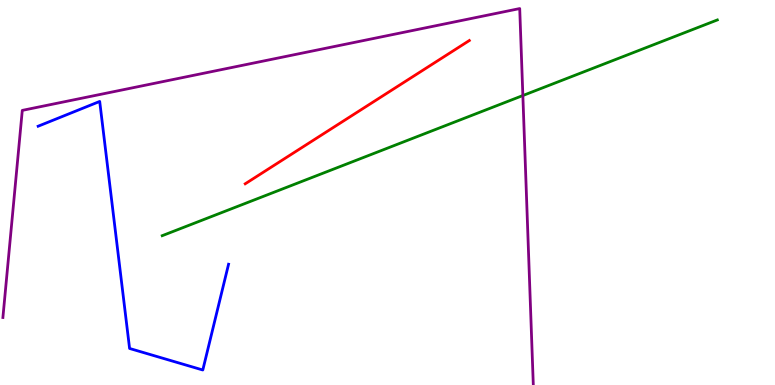[{'lines': ['blue', 'red'], 'intersections': []}, {'lines': ['green', 'red'], 'intersections': []}, {'lines': ['purple', 'red'], 'intersections': []}, {'lines': ['blue', 'green'], 'intersections': []}, {'lines': ['blue', 'purple'], 'intersections': []}, {'lines': ['green', 'purple'], 'intersections': [{'x': 6.75, 'y': 7.52}]}]